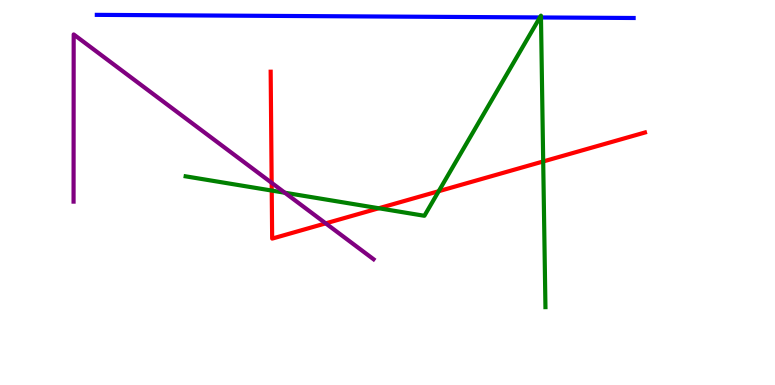[{'lines': ['blue', 'red'], 'intersections': []}, {'lines': ['green', 'red'], 'intersections': [{'x': 3.51, 'y': 5.05}, {'x': 4.89, 'y': 4.59}, {'x': 5.66, 'y': 5.03}, {'x': 7.01, 'y': 5.81}]}, {'lines': ['purple', 'red'], 'intersections': [{'x': 3.51, 'y': 5.25}, {'x': 4.2, 'y': 4.2}]}, {'lines': ['blue', 'green'], 'intersections': [{'x': 6.97, 'y': 9.55}, {'x': 6.98, 'y': 9.55}]}, {'lines': ['blue', 'purple'], 'intersections': []}, {'lines': ['green', 'purple'], 'intersections': [{'x': 3.68, 'y': 4.99}]}]